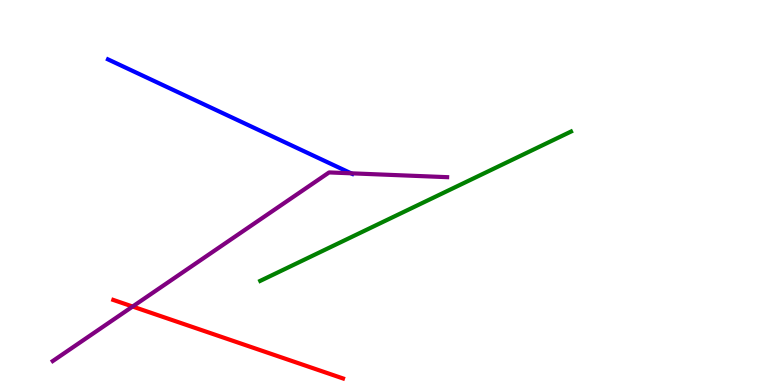[{'lines': ['blue', 'red'], 'intersections': []}, {'lines': ['green', 'red'], 'intersections': []}, {'lines': ['purple', 'red'], 'intersections': [{'x': 1.71, 'y': 2.04}]}, {'lines': ['blue', 'green'], 'intersections': []}, {'lines': ['blue', 'purple'], 'intersections': [{'x': 4.53, 'y': 5.5}]}, {'lines': ['green', 'purple'], 'intersections': []}]